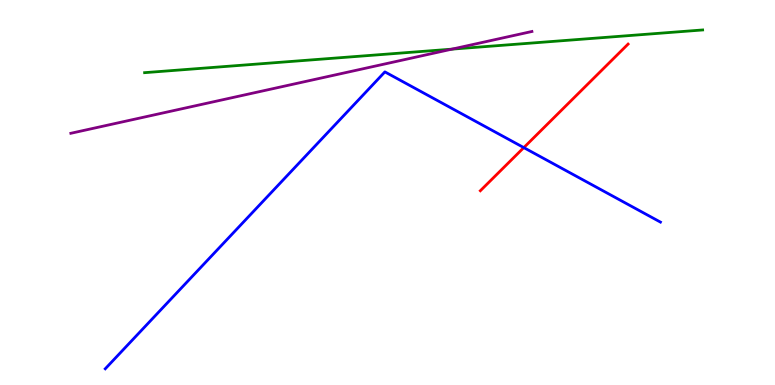[{'lines': ['blue', 'red'], 'intersections': [{'x': 6.76, 'y': 6.17}]}, {'lines': ['green', 'red'], 'intersections': []}, {'lines': ['purple', 'red'], 'intersections': []}, {'lines': ['blue', 'green'], 'intersections': []}, {'lines': ['blue', 'purple'], 'intersections': []}, {'lines': ['green', 'purple'], 'intersections': [{'x': 5.83, 'y': 8.72}]}]